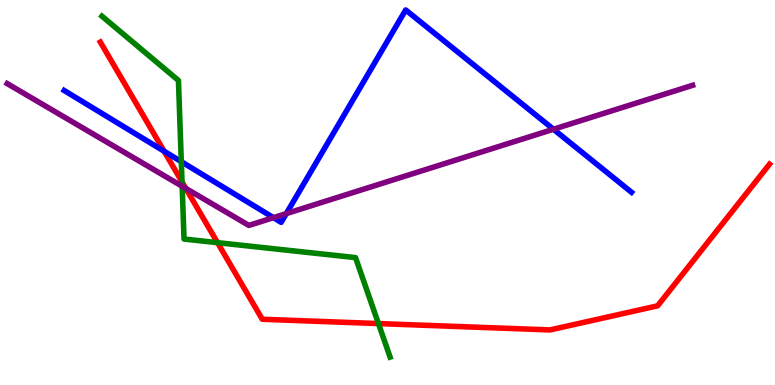[{'lines': ['blue', 'red'], 'intersections': [{'x': 2.12, 'y': 6.07}]}, {'lines': ['green', 'red'], 'intersections': [{'x': 2.35, 'y': 5.28}, {'x': 2.81, 'y': 3.7}, {'x': 4.88, 'y': 1.6}]}, {'lines': ['purple', 'red'], 'intersections': [{'x': 2.4, 'y': 5.11}]}, {'lines': ['blue', 'green'], 'intersections': [{'x': 2.34, 'y': 5.8}]}, {'lines': ['blue', 'purple'], 'intersections': [{'x': 3.53, 'y': 4.35}, {'x': 3.69, 'y': 4.45}, {'x': 7.14, 'y': 6.64}]}, {'lines': ['green', 'purple'], 'intersections': [{'x': 2.35, 'y': 5.16}]}]